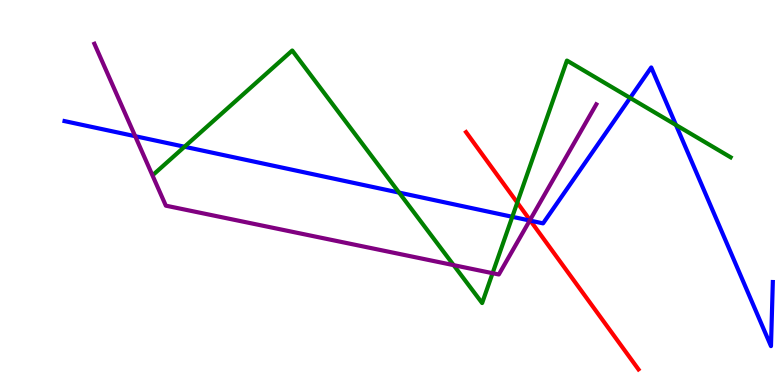[{'lines': ['blue', 'red'], 'intersections': [{'x': 6.84, 'y': 4.27}]}, {'lines': ['green', 'red'], 'intersections': [{'x': 6.67, 'y': 4.74}]}, {'lines': ['purple', 'red'], 'intersections': [{'x': 6.84, 'y': 4.28}]}, {'lines': ['blue', 'green'], 'intersections': [{'x': 2.38, 'y': 6.19}, {'x': 5.15, 'y': 5.0}, {'x': 6.61, 'y': 4.37}, {'x': 8.13, 'y': 7.46}, {'x': 8.72, 'y': 6.75}]}, {'lines': ['blue', 'purple'], 'intersections': [{'x': 1.74, 'y': 6.46}, {'x': 6.84, 'y': 4.27}]}, {'lines': ['green', 'purple'], 'intersections': [{'x': 5.85, 'y': 3.11}, {'x': 6.36, 'y': 2.9}]}]